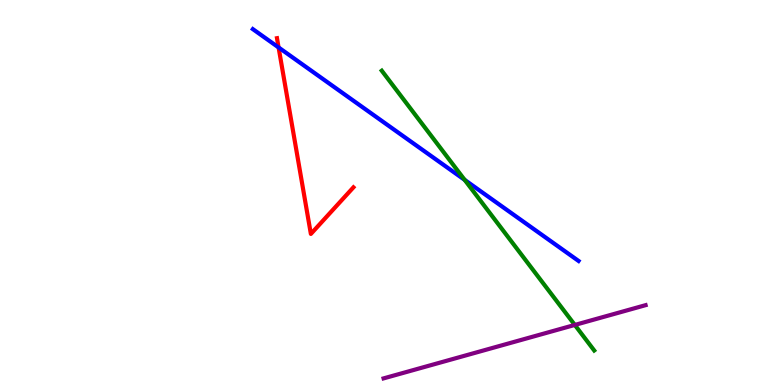[{'lines': ['blue', 'red'], 'intersections': [{'x': 3.59, 'y': 8.77}]}, {'lines': ['green', 'red'], 'intersections': []}, {'lines': ['purple', 'red'], 'intersections': []}, {'lines': ['blue', 'green'], 'intersections': [{'x': 6.0, 'y': 5.33}]}, {'lines': ['blue', 'purple'], 'intersections': []}, {'lines': ['green', 'purple'], 'intersections': [{'x': 7.42, 'y': 1.56}]}]